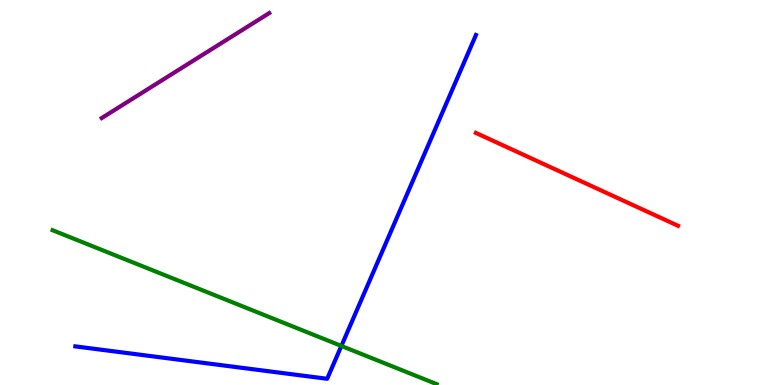[{'lines': ['blue', 'red'], 'intersections': []}, {'lines': ['green', 'red'], 'intersections': []}, {'lines': ['purple', 'red'], 'intersections': []}, {'lines': ['blue', 'green'], 'intersections': [{'x': 4.4, 'y': 1.01}]}, {'lines': ['blue', 'purple'], 'intersections': []}, {'lines': ['green', 'purple'], 'intersections': []}]